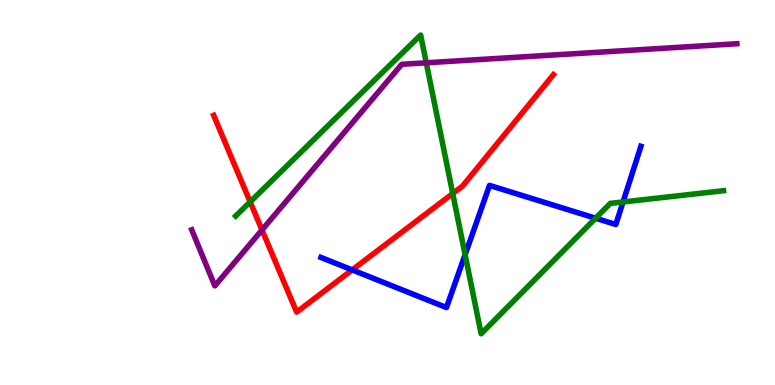[{'lines': ['blue', 'red'], 'intersections': [{'x': 4.54, 'y': 2.99}]}, {'lines': ['green', 'red'], 'intersections': [{'x': 3.23, 'y': 4.76}, {'x': 5.84, 'y': 4.97}]}, {'lines': ['purple', 'red'], 'intersections': [{'x': 3.38, 'y': 4.03}]}, {'lines': ['blue', 'green'], 'intersections': [{'x': 6.0, 'y': 3.38}, {'x': 7.69, 'y': 4.33}, {'x': 8.04, 'y': 4.75}]}, {'lines': ['blue', 'purple'], 'intersections': []}, {'lines': ['green', 'purple'], 'intersections': [{'x': 5.5, 'y': 8.37}]}]